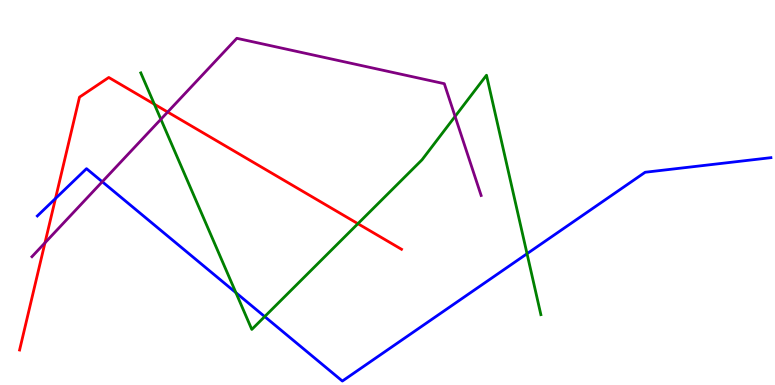[{'lines': ['blue', 'red'], 'intersections': [{'x': 0.716, 'y': 4.84}]}, {'lines': ['green', 'red'], 'intersections': [{'x': 1.99, 'y': 7.29}, {'x': 4.62, 'y': 4.19}]}, {'lines': ['purple', 'red'], 'intersections': [{'x': 0.58, 'y': 3.69}, {'x': 2.16, 'y': 7.09}]}, {'lines': ['blue', 'green'], 'intersections': [{'x': 3.04, 'y': 2.4}, {'x': 3.42, 'y': 1.78}, {'x': 6.8, 'y': 3.41}]}, {'lines': ['blue', 'purple'], 'intersections': [{'x': 1.32, 'y': 5.28}]}, {'lines': ['green', 'purple'], 'intersections': [{'x': 2.08, 'y': 6.9}, {'x': 5.87, 'y': 6.98}]}]